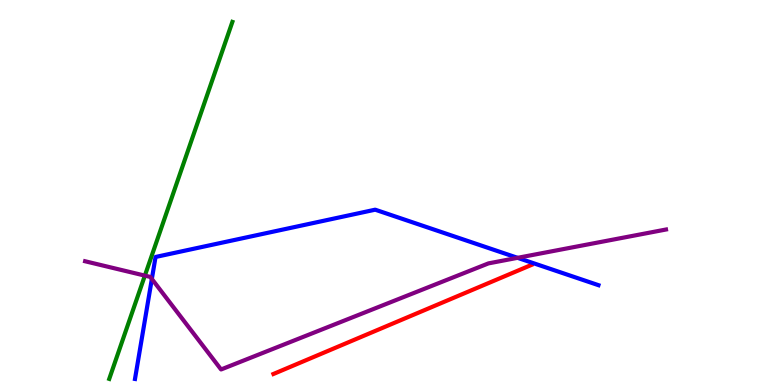[{'lines': ['blue', 'red'], 'intersections': []}, {'lines': ['green', 'red'], 'intersections': []}, {'lines': ['purple', 'red'], 'intersections': []}, {'lines': ['blue', 'green'], 'intersections': []}, {'lines': ['blue', 'purple'], 'intersections': [{'x': 1.96, 'y': 2.75}, {'x': 6.68, 'y': 3.3}]}, {'lines': ['green', 'purple'], 'intersections': [{'x': 1.87, 'y': 2.84}]}]